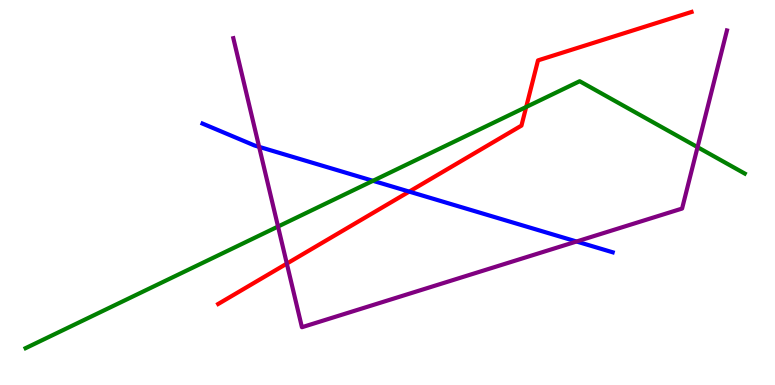[{'lines': ['blue', 'red'], 'intersections': [{'x': 5.28, 'y': 5.02}]}, {'lines': ['green', 'red'], 'intersections': [{'x': 6.79, 'y': 7.22}]}, {'lines': ['purple', 'red'], 'intersections': [{'x': 3.7, 'y': 3.15}]}, {'lines': ['blue', 'green'], 'intersections': [{'x': 4.81, 'y': 5.3}]}, {'lines': ['blue', 'purple'], 'intersections': [{'x': 3.34, 'y': 6.19}, {'x': 7.44, 'y': 3.73}]}, {'lines': ['green', 'purple'], 'intersections': [{'x': 3.59, 'y': 4.12}, {'x': 9.0, 'y': 6.18}]}]